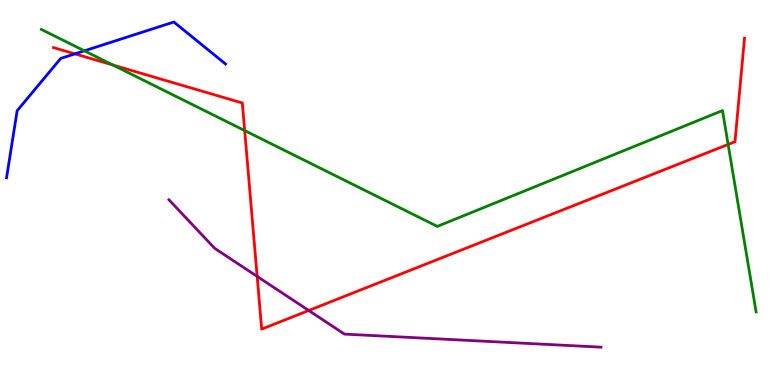[{'lines': ['blue', 'red'], 'intersections': [{'x': 0.966, 'y': 8.6}]}, {'lines': ['green', 'red'], 'intersections': [{'x': 1.46, 'y': 8.31}, {'x': 3.16, 'y': 6.61}, {'x': 9.4, 'y': 6.25}]}, {'lines': ['purple', 'red'], 'intersections': [{'x': 3.32, 'y': 2.82}, {'x': 3.98, 'y': 1.94}]}, {'lines': ['blue', 'green'], 'intersections': [{'x': 1.09, 'y': 8.68}]}, {'lines': ['blue', 'purple'], 'intersections': []}, {'lines': ['green', 'purple'], 'intersections': []}]